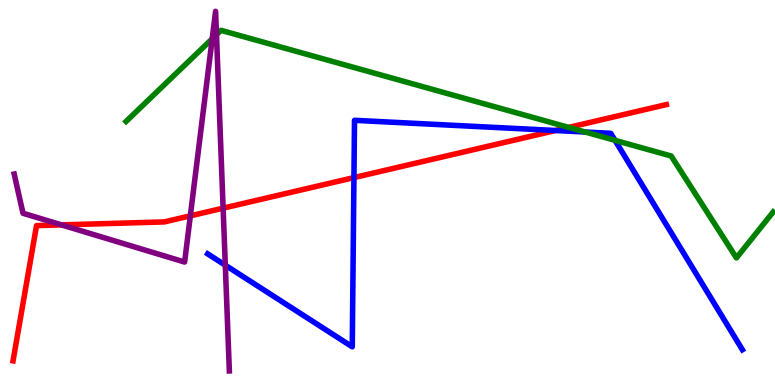[{'lines': ['blue', 'red'], 'intersections': [{'x': 4.57, 'y': 5.39}, {'x': 7.17, 'y': 6.61}]}, {'lines': ['green', 'red'], 'intersections': [{'x': 7.34, 'y': 6.69}]}, {'lines': ['purple', 'red'], 'intersections': [{'x': 0.794, 'y': 4.16}, {'x': 2.46, 'y': 4.39}, {'x': 2.88, 'y': 4.59}]}, {'lines': ['blue', 'green'], 'intersections': [{'x': 7.55, 'y': 6.57}, {'x': 7.94, 'y': 6.35}]}, {'lines': ['blue', 'purple'], 'intersections': [{'x': 2.91, 'y': 3.11}]}, {'lines': ['green', 'purple'], 'intersections': [{'x': 2.74, 'y': 8.99}, {'x': 2.79, 'y': 9.1}]}]